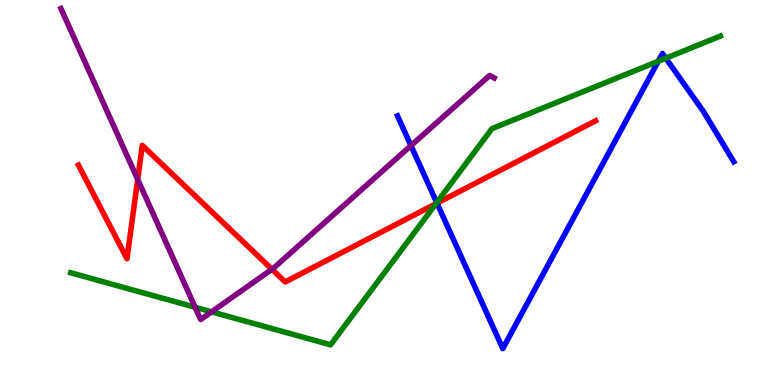[{'lines': ['blue', 'red'], 'intersections': [{'x': 5.64, 'y': 4.72}]}, {'lines': ['green', 'red'], 'intersections': [{'x': 5.62, 'y': 4.71}]}, {'lines': ['purple', 'red'], 'intersections': [{'x': 1.78, 'y': 5.34}, {'x': 3.51, 'y': 3.01}]}, {'lines': ['blue', 'green'], 'intersections': [{'x': 5.64, 'y': 4.74}, {'x': 8.49, 'y': 8.41}, {'x': 8.59, 'y': 8.49}]}, {'lines': ['blue', 'purple'], 'intersections': [{'x': 5.3, 'y': 6.22}]}, {'lines': ['green', 'purple'], 'intersections': [{'x': 2.52, 'y': 2.02}, {'x': 2.73, 'y': 1.9}]}]